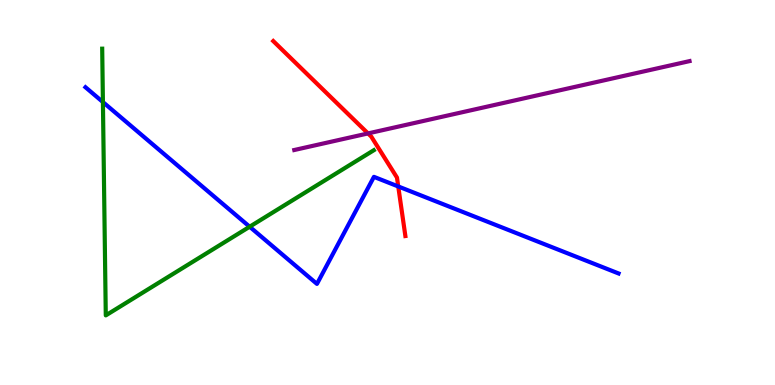[{'lines': ['blue', 'red'], 'intersections': [{'x': 5.14, 'y': 5.16}]}, {'lines': ['green', 'red'], 'intersections': []}, {'lines': ['purple', 'red'], 'intersections': [{'x': 4.75, 'y': 6.53}]}, {'lines': ['blue', 'green'], 'intersections': [{'x': 1.33, 'y': 7.35}, {'x': 3.22, 'y': 4.11}]}, {'lines': ['blue', 'purple'], 'intersections': []}, {'lines': ['green', 'purple'], 'intersections': []}]